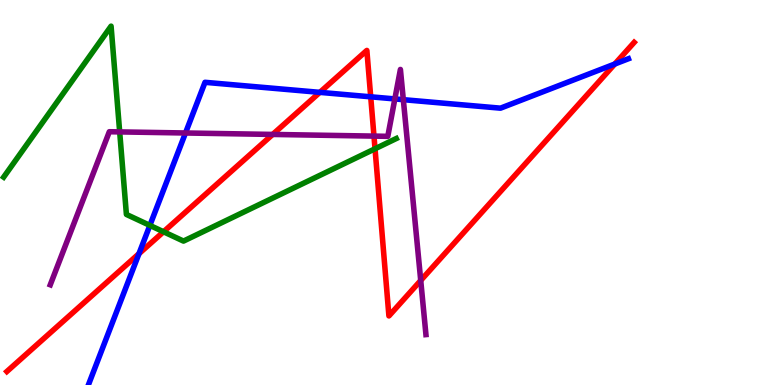[{'lines': ['blue', 'red'], 'intersections': [{'x': 1.79, 'y': 3.41}, {'x': 4.13, 'y': 7.6}, {'x': 4.78, 'y': 7.49}, {'x': 7.93, 'y': 8.34}]}, {'lines': ['green', 'red'], 'intersections': [{'x': 2.11, 'y': 3.98}, {'x': 4.84, 'y': 6.14}]}, {'lines': ['purple', 'red'], 'intersections': [{'x': 3.52, 'y': 6.51}, {'x': 4.83, 'y': 6.46}, {'x': 5.43, 'y': 2.72}]}, {'lines': ['blue', 'green'], 'intersections': [{'x': 1.93, 'y': 4.15}]}, {'lines': ['blue', 'purple'], 'intersections': [{'x': 2.39, 'y': 6.55}, {'x': 5.09, 'y': 7.43}, {'x': 5.2, 'y': 7.41}]}, {'lines': ['green', 'purple'], 'intersections': [{'x': 1.54, 'y': 6.57}]}]